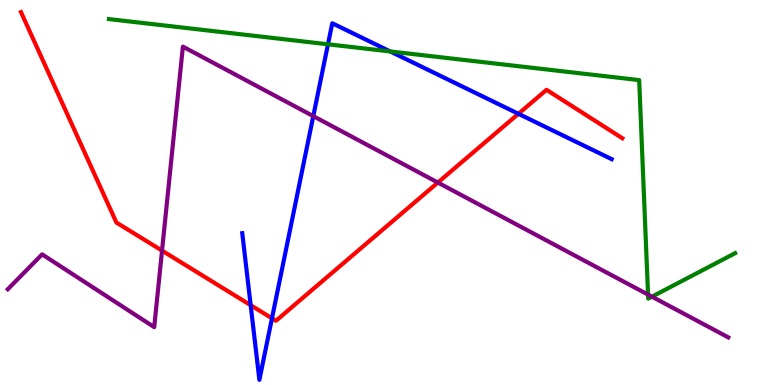[{'lines': ['blue', 'red'], 'intersections': [{'x': 3.23, 'y': 2.07}, {'x': 3.51, 'y': 1.73}, {'x': 6.69, 'y': 7.04}]}, {'lines': ['green', 'red'], 'intersections': []}, {'lines': ['purple', 'red'], 'intersections': [{'x': 2.09, 'y': 3.49}, {'x': 5.65, 'y': 5.26}]}, {'lines': ['blue', 'green'], 'intersections': [{'x': 4.23, 'y': 8.85}, {'x': 5.04, 'y': 8.66}]}, {'lines': ['blue', 'purple'], 'intersections': [{'x': 4.04, 'y': 6.98}]}, {'lines': ['green', 'purple'], 'intersections': [{'x': 8.36, 'y': 2.35}, {'x': 8.41, 'y': 2.29}]}]